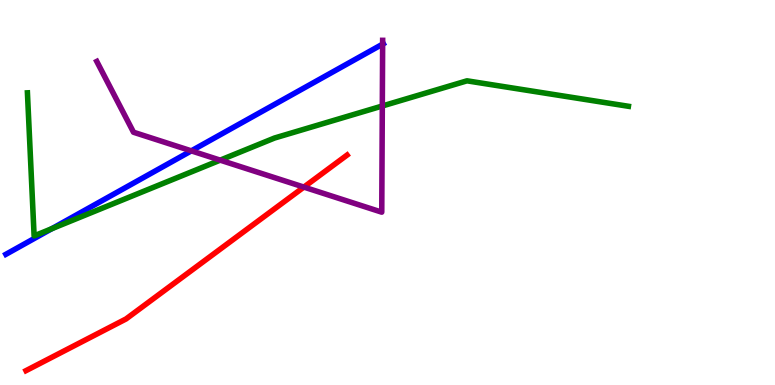[{'lines': ['blue', 'red'], 'intersections': []}, {'lines': ['green', 'red'], 'intersections': []}, {'lines': ['purple', 'red'], 'intersections': [{'x': 3.92, 'y': 5.14}]}, {'lines': ['blue', 'green'], 'intersections': [{'x': 0.668, 'y': 4.06}]}, {'lines': ['blue', 'purple'], 'intersections': [{'x': 2.47, 'y': 6.08}, {'x': 4.94, 'y': 8.85}]}, {'lines': ['green', 'purple'], 'intersections': [{'x': 2.84, 'y': 5.84}, {'x': 4.93, 'y': 7.25}]}]